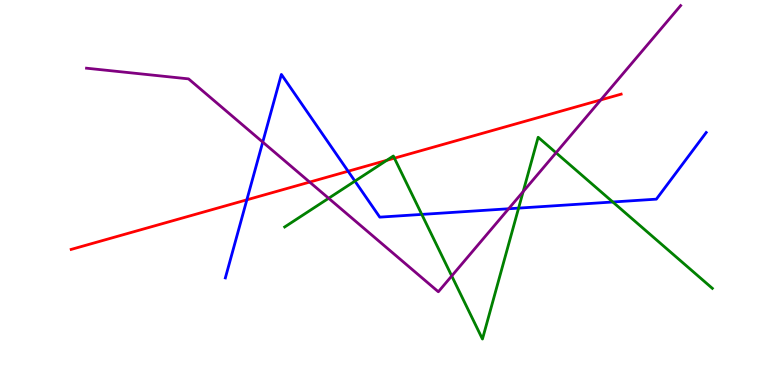[{'lines': ['blue', 'red'], 'intersections': [{'x': 3.19, 'y': 4.81}, {'x': 4.49, 'y': 5.55}]}, {'lines': ['green', 'red'], 'intersections': [{'x': 4.99, 'y': 5.84}, {'x': 5.09, 'y': 5.89}]}, {'lines': ['purple', 'red'], 'intersections': [{'x': 4.0, 'y': 5.27}, {'x': 7.75, 'y': 7.41}]}, {'lines': ['blue', 'green'], 'intersections': [{'x': 4.58, 'y': 5.3}, {'x': 5.44, 'y': 4.43}, {'x': 6.69, 'y': 4.59}, {'x': 7.91, 'y': 4.75}]}, {'lines': ['blue', 'purple'], 'intersections': [{'x': 3.39, 'y': 6.31}, {'x': 6.56, 'y': 4.58}]}, {'lines': ['green', 'purple'], 'intersections': [{'x': 4.24, 'y': 4.85}, {'x': 5.83, 'y': 2.83}, {'x': 6.75, 'y': 5.02}, {'x': 7.17, 'y': 6.03}]}]